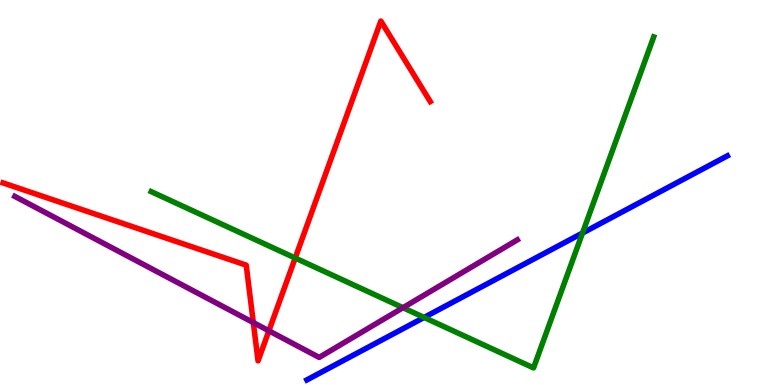[{'lines': ['blue', 'red'], 'intersections': []}, {'lines': ['green', 'red'], 'intersections': [{'x': 3.81, 'y': 3.3}]}, {'lines': ['purple', 'red'], 'intersections': [{'x': 3.27, 'y': 1.62}, {'x': 3.47, 'y': 1.41}]}, {'lines': ['blue', 'green'], 'intersections': [{'x': 5.47, 'y': 1.75}, {'x': 7.52, 'y': 3.95}]}, {'lines': ['blue', 'purple'], 'intersections': []}, {'lines': ['green', 'purple'], 'intersections': [{'x': 5.2, 'y': 2.01}]}]